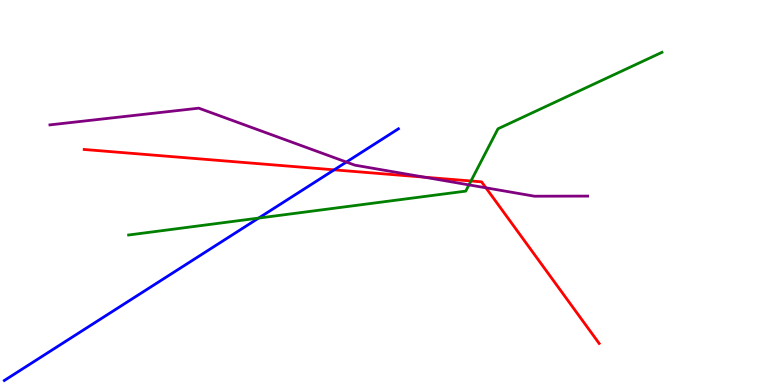[{'lines': ['blue', 'red'], 'intersections': [{'x': 4.31, 'y': 5.59}]}, {'lines': ['green', 'red'], 'intersections': [{'x': 6.08, 'y': 5.3}]}, {'lines': ['purple', 'red'], 'intersections': [{'x': 5.48, 'y': 5.4}, {'x': 6.27, 'y': 5.12}]}, {'lines': ['blue', 'green'], 'intersections': [{'x': 3.34, 'y': 4.34}]}, {'lines': ['blue', 'purple'], 'intersections': [{'x': 4.47, 'y': 5.79}]}, {'lines': ['green', 'purple'], 'intersections': [{'x': 6.05, 'y': 5.2}]}]